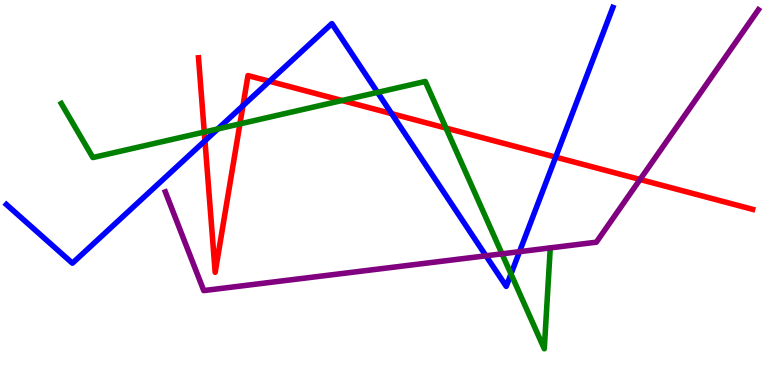[{'lines': ['blue', 'red'], 'intersections': [{'x': 2.64, 'y': 6.34}, {'x': 3.13, 'y': 7.25}, {'x': 3.48, 'y': 7.89}, {'x': 5.05, 'y': 7.05}, {'x': 7.17, 'y': 5.92}]}, {'lines': ['green', 'red'], 'intersections': [{'x': 2.64, 'y': 6.57}, {'x': 3.1, 'y': 6.78}, {'x': 4.41, 'y': 7.39}, {'x': 5.75, 'y': 6.67}]}, {'lines': ['purple', 'red'], 'intersections': [{'x': 8.26, 'y': 5.34}]}, {'lines': ['blue', 'green'], 'intersections': [{'x': 2.81, 'y': 6.65}, {'x': 4.87, 'y': 7.6}, {'x': 6.59, 'y': 2.88}]}, {'lines': ['blue', 'purple'], 'intersections': [{'x': 6.27, 'y': 3.36}, {'x': 6.7, 'y': 3.46}]}, {'lines': ['green', 'purple'], 'intersections': [{'x': 6.48, 'y': 3.41}]}]